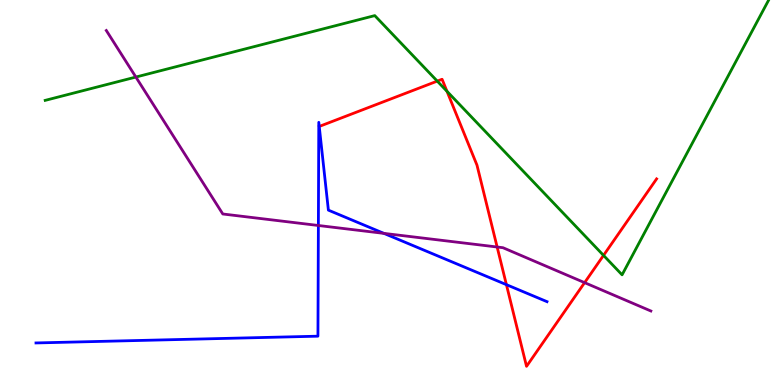[{'lines': ['blue', 'red'], 'intersections': [{'x': 6.53, 'y': 2.61}]}, {'lines': ['green', 'red'], 'intersections': [{'x': 5.64, 'y': 7.89}, {'x': 5.77, 'y': 7.63}, {'x': 7.79, 'y': 3.37}]}, {'lines': ['purple', 'red'], 'intersections': [{'x': 6.41, 'y': 3.58}, {'x': 7.54, 'y': 2.66}]}, {'lines': ['blue', 'green'], 'intersections': []}, {'lines': ['blue', 'purple'], 'intersections': [{'x': 4.11, 'y': 4.14}, {'x': 4.95, 'y': 3.94}]}, {'lines': ['green', 'purple'], 'intersections': [{'x': 1.75, 'y': 8.0}]}]